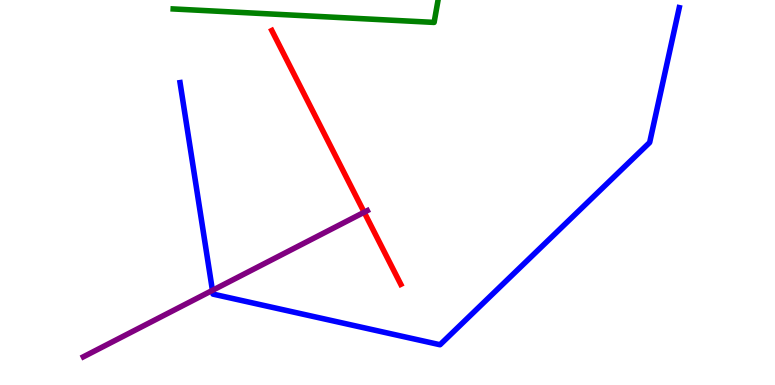[{'lines': ['blue', 'red'], 'intersections': []}, {'lines': ['green', 'red'], 'intersections': []}, {'lines': ['purple', 'red'], 'intersections': [{'x': 4.7, 'y': 4.49}]}, {'lines': ['blue', 'green'], 'intersections': []}, {'lines': ['blue', 'purple'], 'intersections': [{'x': 2.74, 'y': 2.46}]}, {'lines': ['green', 'purple'], 'intersections': []}]